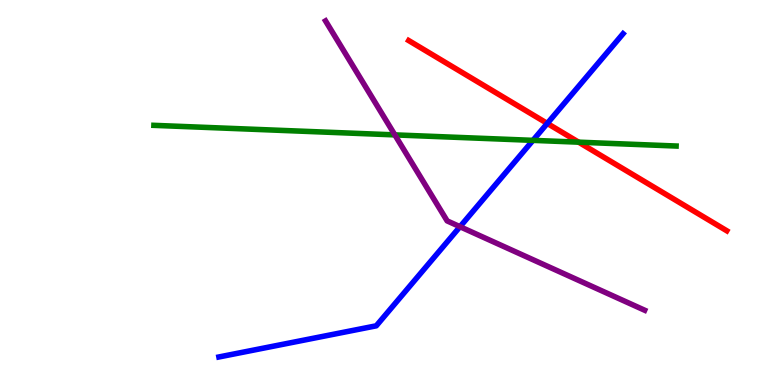[{'lines': ['blue', 'red'], 'intersections': [{'x': 7.06, 'y': 6.79}]}, {'lines': ['green', 'red'], 'intersections': [{'x': 7.47, 'y': 6.31}]}, {'lines': ['purple', 'red'], 'intersections': []}, {'lines': ['blue', 'green'], 'intersections': [{'x': 6.88, 'y': 6.35}]}, {'lines': ['blue', 'purple'], 'intersections': [{'x': 5.94, 'y': 4.11}]}, {'lines': ['green', 'purple'], 'intersections': [{'x': 5.09, 'y': 6.5}]}]